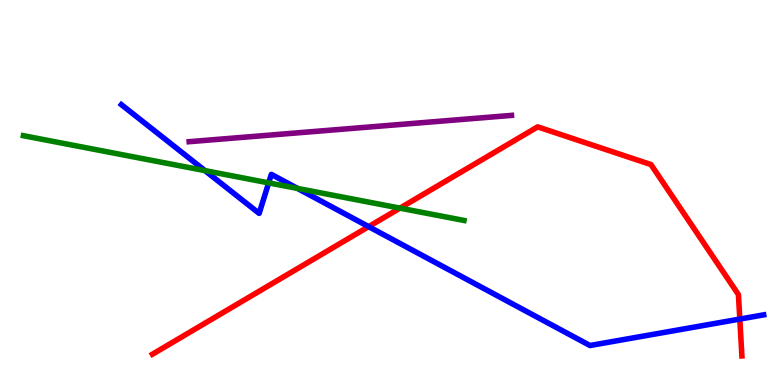[{'lines': ['blue', 'red'], 'intersections': [{'x': 4.76, 'y': 4.11}, {'x': 9.55, 'y': 1.71}]}, {'lines': ['green', 'red'], 'intersections': [{'x': 5.16, 'y': 4.59}]}, {'lines': ['purple', 'red'], 'intersections': []}, {'lines': ['blue', 'green'], 'intersections': [{'x': 2.64, 'y': 5.57}, {'x': 3.47, 'y': 5.25}, {'x': 3.84, 'y': 5.11}]}, {'lines': ['blue', 'purple'], 'intersections': []}, {'lines': ['green', 'purple'], 'intersections': []}]